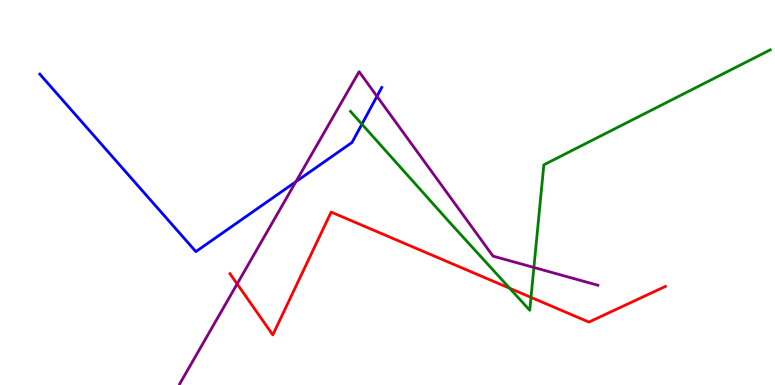[{'lines': ['blue', 'red'], 'intersections': []}, {'lines': ['green', 'red'], 'intersections': [{'x': 6.58, 'y': 2.51}, {'x': 6.85, 'y': 2.28}]}, {'lines': ['purple', 'red'], 'intersections': [{'x': 3.06, 'y': 2.62}]}, {'lines': ['blue', 'green'], 'intersections': [{'x': 4.67, 'y': 6.77}]}, {'lines': ['blue', 'purple'], 'intersections': [{'x': 3.82, 'y': 5.28}, {'x': 4.86, 'y': 7.5}]}, {'lines': ['green', 'purple'], 'intersections': [{'x': 6.89, 'y': 3.05}]}]